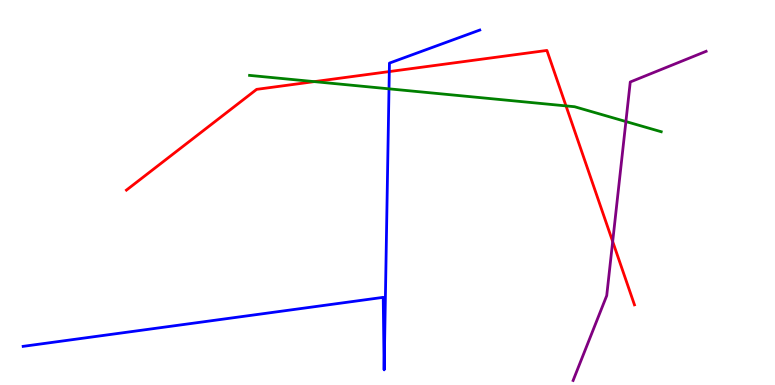[{'lines': ['blue', 'red'], 'intersections': [{'x': 5.02, 'y': 8.14}]}, {'lines': ['green', 'red'], 'intersections': [{'x': 4.06, 'y': 7.88}, {'x': 7.3, 'y': 7.25}]}, {'lines': ['purple', 'red'], 'intersections': [{'x': 7.91, 'y': 3.73}]}, {'lines': ['blue', 'green'], 'intersections': [{'x': 5.02, 'y': 7.69}]}, {'lines': ['blue', 'purple'], 'intersections': []}, {'lines': ['green', 'purple'], 'intersections': [{'x': 8.08, 'y': 6.84}]}]